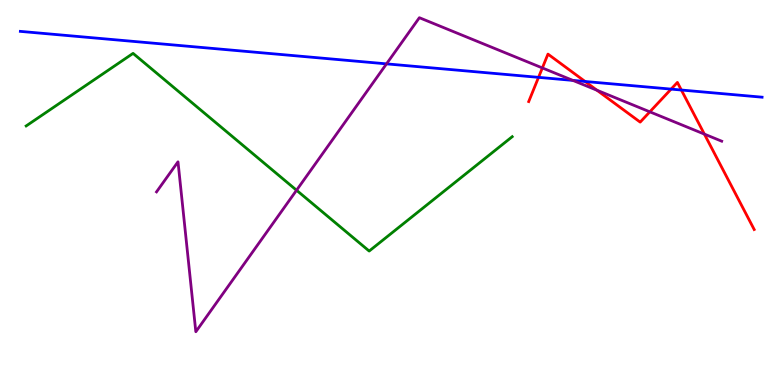[{'lines': ['blue', 'red'], 'intersections': [{'x': 6.95, 'y': 7.99}, {'x': 7.55, 'y': 7.88}, {'x': 8.66, 'y': 7.69}, {'x': 8.79, 'y': 7.66}]}, {'lines': ['green', 'red'], 'intersections': []}, {'lines': ['purple', 'red'], 'intersections': [{'x': 7.0, 'y': 8.24}, {'x': 7.7, 'y': 7.66}, {'x': 8.38, 'y': 7.1}, {'x': 9.09, 'y': 6.52}]}, {'lines': ['blue', 'green'], 'intersections': []}, {'lines': ['blue', 'purple'], 'intersections': [{'x': 4.99, 'y': 8.34}, {'x': 7.39, 'y': 7.91}]}, {'lines': ['green', 'purple'], 'intersections': [{'x': 3.83, 'y': 5.06}]}]